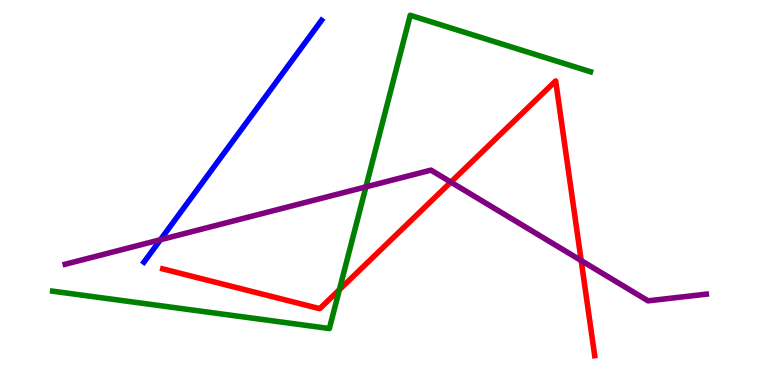[{'lines': ['blue', 'red'], 'intersections': []}, {'lines': ['green', 'red'], 'intersections': [{'x': 4.38, 'y': 2.47}]}, {'lines': ['purple', 'red'], 'intersections': [{'x': 5.82, 'y': 5.27}, {'x': 7.5, 'y': 3.23}]}, {'lines': ['blue', 'green'], 'intersections': []}, {'lines': ['blue', 'purple'], 'intersections': [{'x': 2.07, 'y': 3.77}]}, {'lines': ['green', 'purple'], 'intersections': [{'x': 4.72, 'y': 5.15}]}]